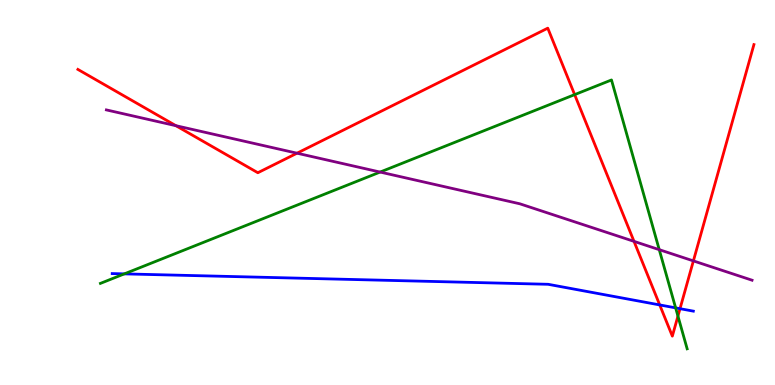[{'lines': ['blue', 'red'], 'intersections': [{'x': 8.51, 'y': 2.08}, {'x': 8.77, 'y': 1.98}]}, {'lines': ['green', 'red'], 'intersections': [{'x': 7.41, 'y': 7.54}, {'x': 8.75, 'y': 1.79}]}, {'lines': ['purple', 'red'], 'intersections': [{'x': 2.27, 'y': 6.74}, {'x': 3.83, 'y': 6.02}, {'x': 8.18, 'y': 3.73}, {'x': 8.95, 'y': 3.22}]}, {'lines': ['blue', 'green'], 'intersections': [{'x': 1.6, 'y': 2.89}, {'x': 8.72, 'y': 2.0}]}, {'lines': ['blue', 'purple'], 'intersections': []}, {'lines': ['green', 'purple'], 'intersections': [{'x': 4.9, 'y': 5.53}, {'x': 8.51, 'y': 3.52}]}]